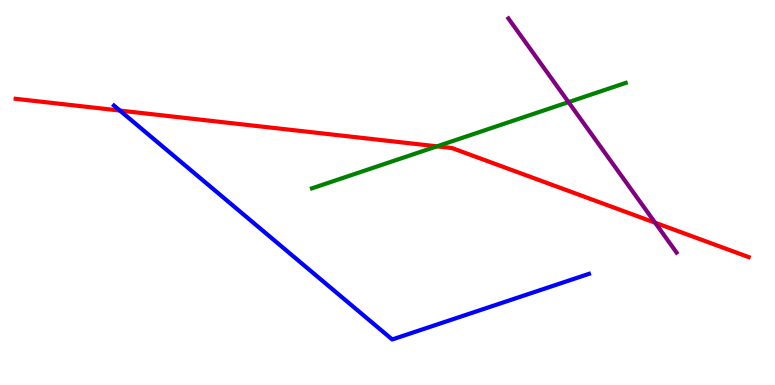[{'lines': ['blue', 'red'], 'intersections': [{'x': 1.55, 'y': 7.13}]}, {'lines': ['green', 'red'], 'intersections': [{'x': 5.64, 'y': 6.2}]}, {'lines': ['purple', 'red'], 'intersections': [{'x': 8.45, 'y': 4.22}]}, {'lines': ['blue', 'green'], 'intersections': []}, {'lines': ['blue', 'purple'], 'intersections': []}, {'lines': ['green', 'purple'], 'intersections': [{'x': 7.34, 'y': 7.35}]}]